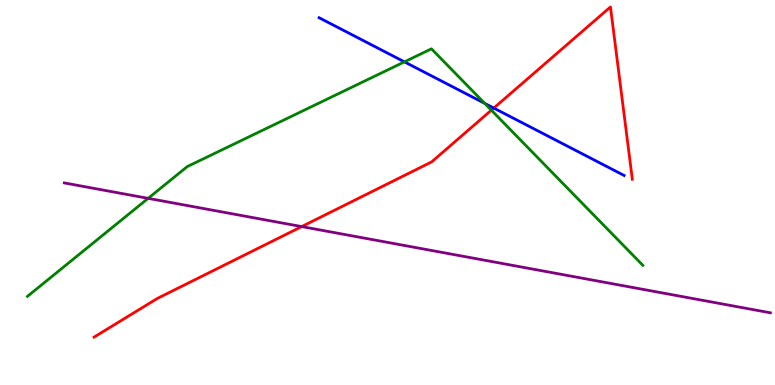[{'lines': ['blue', 'red'], 'intersections': [{'x': 6.37, 'y': 7.19}]}, {'lines': ['green', 'red'], 'intersections': [{'x': 6.34, 'y': 7.14}]}, {'lines': ['purple', 'red'], 'intersections': [{'x': 3.89, 'y': 4.11}]}, {'lines': ['blue', 'green'], 'intersections': [{'x': 5.22, 'y': 8.39}, {'x': 6.25, 'y': 7.32}]}, {'lines': ['blue', 'purple'], 'intersections': []}, {'lines': ['green', 'purple'], 'intersections': [{'x': 1.91, 'y': 4.85}]}]